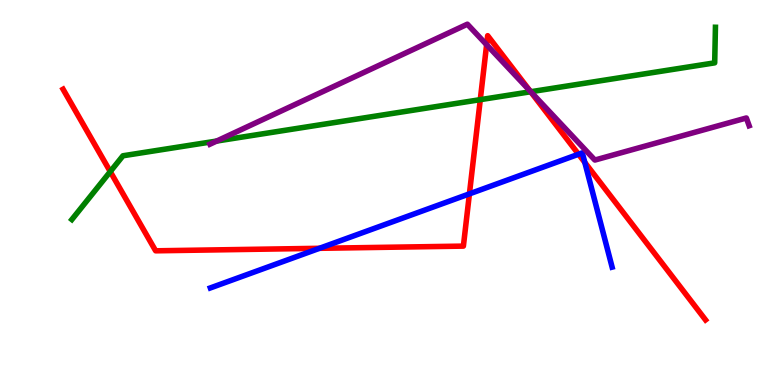[{'lines': ['blue', 'red'], 'intersections': [{'x': 4.12, 'y': 3.55}, {'x': 6.06, 'y': 4.96}, {'x': 7.47, 'y': 5.99}, {'x': 7.55, 'y': 5.78}]}, {'lines': ['green', 'red'], 'intersections': [{'x': 1.42, 'y': 5.54}, {'x': 6.2, 'y': 7.41}, {'x': 6.85, 'y': 7.62}]}, {'lines': ['purple', 'red'], 'intersections': [{'x': 6.28, 'y': 8.84}, {'x': 6.84, 'y': 7.63}]}, {'lines': ['blue', 'green'], 'intersections': []}, {'lines': ['blue', 'purple'], 'intersections': []}, {'lines': ['green', 'purple'], 'intersections': [{'x': 2.8, 'y': 6.34}, {'x': 6.85, 'y': 7.62}]}]